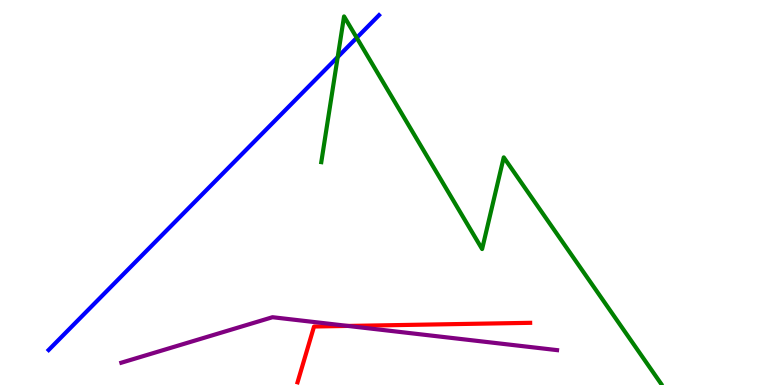[{'lines': ['blue', 'red'], 'intersections': []}, {'lines': ['green', 'red'], 'intersections': []}, {'lines': ['purple', 'red'], 'intersections': [{'x': 4.49, 'y': 1.53}]}, {'lines': ['blue', 'green'], 'intersections': [{'x': 4.36, 'y': 8.52}, {'x': 4.6, 'y': 9.02}]}, {'lines': ['blue', 'purple'], 'intersections': []}, {'lines': ['green', 'purple'], 'intersections': []}]